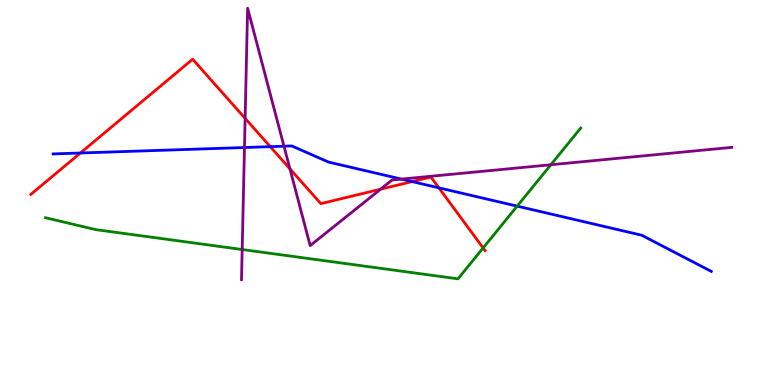[{'lines': ['blue', 'red'], 'intersections': [{'x': 1.04, 'y': 6.03}, {'x': 3.49, 'y': 6.19}, {'x': 5.32, 'y': 5.28}, {'x': 5.66, 'y': 5.12}]}, {'lines': ['green', 'red'], 'intersections': [{'x': 6.23, 'y': 3.56}]}, {'lines': ['purple', 'red'], 'intersections': [{'x': 3.16, 'y': 6.93}, {'x': 3.74, 'y': 5.61}, {'x': 4.91, 'y': 5.09}]}, {'lines': ['blue', 'green'], 'intersections': [{'x': 6.67, 'y': 4.65}]}, {'lines': ['blue', 'purple'], 'intersections': [{'x': 3.15, 'y': 6.17}, {'x': 3.66, 'y': 6.2}, {'x': 5.18, 'y': 5.35}]}, {'lines': ['green', 'purple'], 'intersections': [{'x': 3.12, 'y': 3.52}, {'x': 7.11, 'y': 5.72}]}]